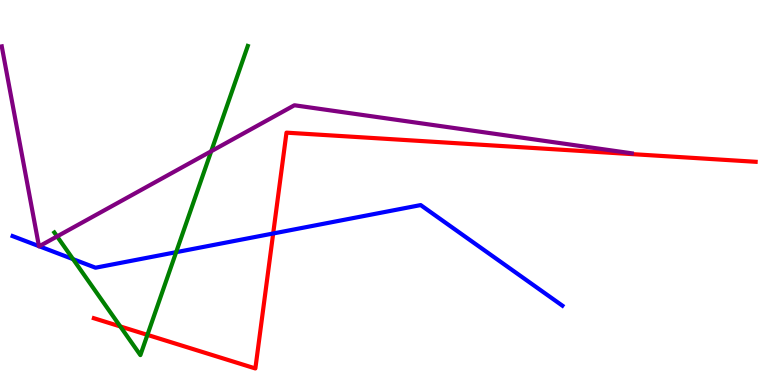[{'lines': ['blue', 'red'], 'intersections': [{'x': 3.52, 'y': 3.94}]}, {'lines': ['green', 'red'], 'intersections': [{'x': 1.55, 'y': 1.52}, {'x': 1.9, 'y': 1.3}]}, {'lines': ['purple', 'red'], 'intersections': []}, {'lines': ['blue', 'green'], 'intersections': [{'x': 0.943, 'y': 3.27}, {'x': 2.27, 'y': 3.45}]}, {'lines': ['blue', 'purple'], 'intersections': [{'x': 0.503, 'y': 3.61}, {'x': 0.507, 'y': 3.6}]}, {'lines': ['green', 'purple'], 'intersections': [{'x': 0.737, 'y': 3.86}, {'x': 2.73, 'y': 6.07}]}]